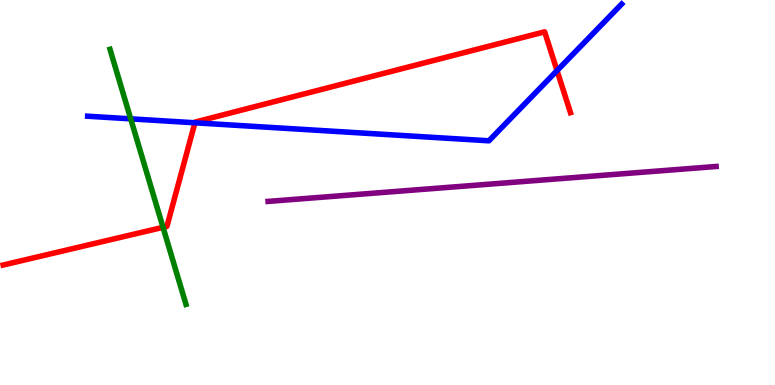[{'lines': ['blue', 'red'], 'intersections': [{'x': 2.52, 'y': 6.81}, {'x': 7.19, 'y': 8.17}]}, {'lines': ['green', 'red'], 'intersections': [{'x': 2.1, 'y': 4.1}]}, {'lines': ['purple', 'red'], 'intersections': []}, {'lines': ['blue', 'green'], 'intersections': [{'x': 1.69, 'y': 6.91}]}, {'lines': ['blue', 'purple'], 'intersections': []}, {'lines': ['green', 'purple'], 'intersections': []}]